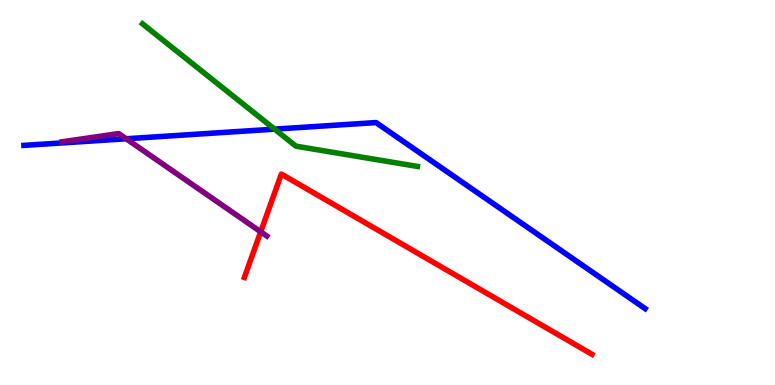[{'lines': ['blue', 'red'], 'intersections': []}, {'lines': ['green', 'red'], 'intersections': []}, {'lines': ['purple', 'red'], 'intersections': [{'x': 3.36, 'y': 3.98}]}, {'lines': ['blue', 'green'], 'intersections': [{'x': 3.54, 'y': 6.65}]}, {'lines': ['blue', 'purple'], 'intersections': [{'x': 1.63, 'y': 6.4}]}, {'lines': ['green', 'purple'], 'intersections': []}]